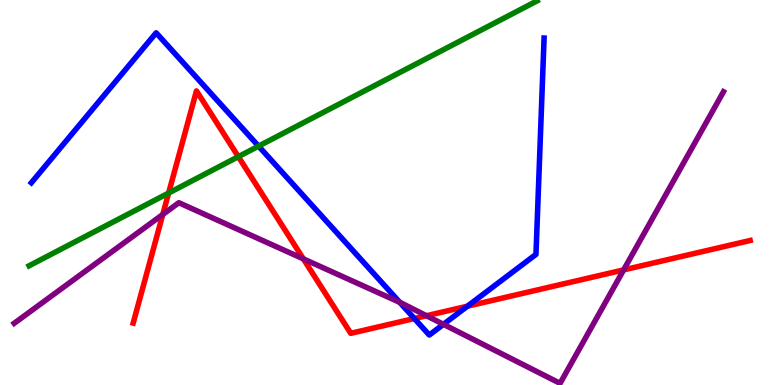[{'lines': ['blue', 'red'], 'intersections': [{'x': 5.35, 'y': 1.73}, {'x': 6.03, 'y': 2.05}]}, {'lines': ['green', 'red'], 'intersections': [{'x': 2.18, 'y': 4.99}, {'x': 3.08, 'y': 5.93}]}, {'lines': ['purple', 'red'], 'intersections': [{'x': 2.1, 'y': 4.43}, {'x': 3.91, 'y': 3.28}, {'x': 5.5, 'y': 1.8}, {'x': 8.05, 'y': 2.99}]}, {'lines': ['blue', 'green'], 'intersections': [{'x': 3.34, 'y': 6.2}]}, {'lines': ['blue', 'purple'], 'intersections': [{'x': 5.16, 'y': 2.15}, {'x': 5.72, 'y': 1.58}]}, {'lines': ['green', 'purple'], 'intersections': []}]